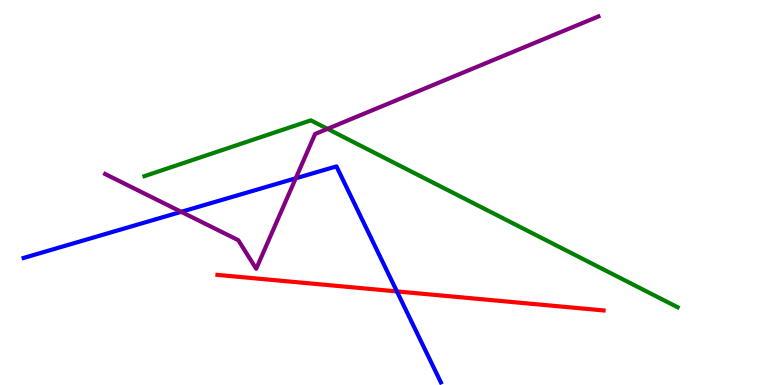[{'lines': ['blue', 'red'], 'intersections': [{'x': 5.12, 'y': 2.43}]}, {'lines': ['green', 'red'], 'intersections': []}, {'lines': ['purple', 'red'], 'intersections': []}, {'lines': ['blue', 'green'], 'intersections': []}, {'lines': ['blue', 'purple'], 'intersections': [{'x': 2.34, 'y': 4.5}, {'x': 3.82, 'y': 5.37}]}, {'lines': ['green', 'purple'], 'intersections': [{'x': 4.23, 'y': 6.65}]}]